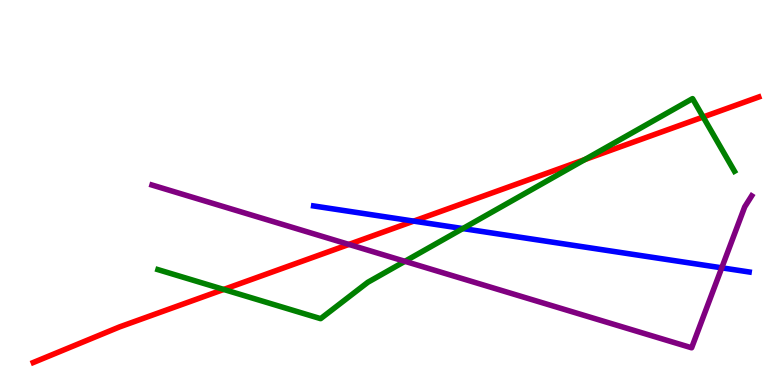[{'lines': ['blue', 'red'], 'intersections': [{'x': 5.34, 'y': 4.26}]}, {'lines': ['green', 'red'], 'intersections': [{'x': 2.89, 'y': 2.48}, {'x': 7.55, 'y': 5.86}, {'x': 9.07, 'y': 6.96}]}, {'lines': ['purple', 'red'], 'intersections': [{'x': 4.5, 'y': 3.65}]}, {'lines': ['blue', 'green'], 'intersections': [{'x': 5.97, 'y': 4.06}]}, {'lines': ['blue', 'purple'], 'intersections': [{'x': 9.31, 'y': 3.04}]}, {'lines': ['green', 'purple'], 'intersections': [{'x': 5.22, 'y': 3.21}]}]